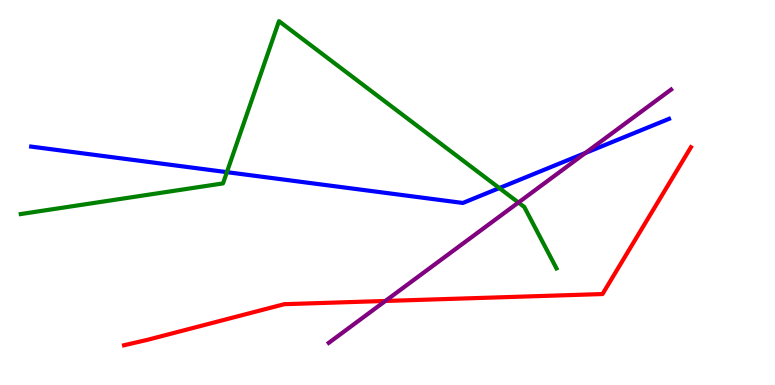[{'lines': ['blue', 'red'], 'intersections': []}, {'lines': ['green', 'red'], 'intersections': []}, {'lines': ['purple', 'red'], 'intersections': [{'x': 4.97, 'y': 2.18}]}, {'lines': ['blue', 'green'], 'intersections': [{'x': 2.93, 'y': 5.53}, {'x': 6.44, 'y': 5.11}]}, {'lines': ['blue', 'purple'], 'intersections': [{'x': 7.55, 'y': 6.03}]}, {'lines': ['green', 'purple'], 'intersections': [{'x': 6.69, 'y': 4.74}]}]